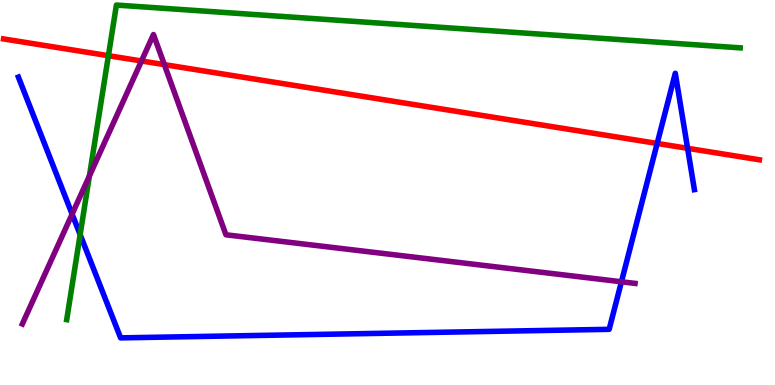[{'lines': ['blue', 'red'], 'intersections': [{'x': 8.48, 'y': 6.27}, {'x': 8.87, 'y': 6.15}]}, {'lines': ['green', 'red'], 'intersections': [{'x': 1.4, 'y': 8.55}]}, {'lines': ['purple', 'red'], 'intersections': [{'x': 1.83, 'y': 8.42}, {'x': 2.12, 'y': 8.32}]}, {'lines': ['blue', 'green'], 'intersections': [{'x': 1.03, 'y': 3.91}]}, {'lines': ['blue', 'purple'], 'intersections': [{'x': 0.93, 'y': 4.44}, {'x': 8.02, 'y': 2.68}]}, {'lines': ['green', 'purple'], 'intersections': [{'x': 1.15, 'y': 5.43}]}]